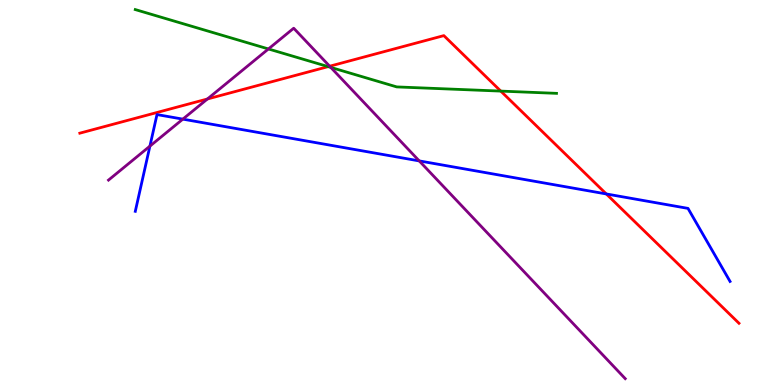[{'lines': ['blue', 'red'], 'intersections': [{'x': 7.82, 'y': 4.96}]}, {'lines': ['green', 'red'], 'intersections': [{'x': 4.23, 'y': 8.27}, {'x': 6.46, 'y': 7.63}]}, {'lines': ['purple', 'red'], 'intersections': [{'x': 2.68, 'y': 7.43}, {'x': 4.25, 'y': 8.28}]}, {'lines': ['blue', 'green'], 'intersections': []}, {'lines': ['blue', 'purple'], 'intersections': [{'x': 1.93, 'y': 6.2}, {'x': 2.36, 'y': 6.91}, {'x': 5.41, 'y': 5.82}]}, {'lines': ['green', 'purple'], 'intersections': [{'x': 3.46, 'y': 8.73}, {'x': 4.27, 'y': 8.25}]}]